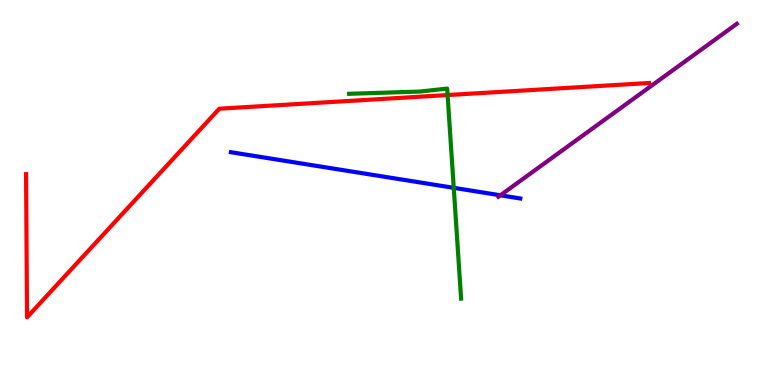[{'lines': ['blue', 'red'], 'intersections': []}, {'lines': ['green', 'red'], 'intersections': [{'x': 5.78, 'y': 7.53}]}, {'lines': ['purple', 'red'], 'intersections': []}, {'lines': ['blue', 'green'], 'intersections': [{'x': 5.85, 'y': 5.12}]}, {'lines': ['blue', 'purple'], 'intersections': [{'x': 6.46, 'y': 4.93}]}, {'lines': ['green', 'purple'], 'intersections': []}]